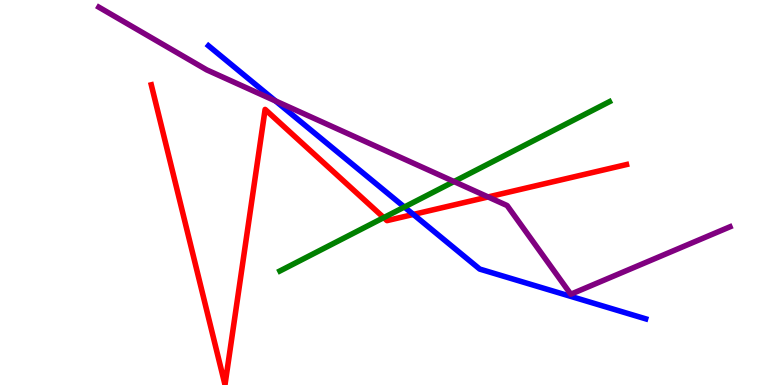[{'lines': ['blue', 'red'], 'intersections': [{'x': 5.33, 'y': 4.43}]}, {'lines': ['green', 'red'], 'intersections': [{'x': 4.95, 'y': 4.35}]}, {'lines': ['purple', 'red'], 'intersections': [{'x': 6.3, 'y': 4.88}]}, {'lines': ['blue', 'green'], 'intersections': [{'x': 5.22, 'y': 4.62}]}, {'lines': ['blue', 'purple'], 'intersections': [{'x': 3.55, 'y': 7.38}]}, {'lines': ['green', 'purple'], 'intersections': [{'x': 5.86, 'y': 5.28}]}]